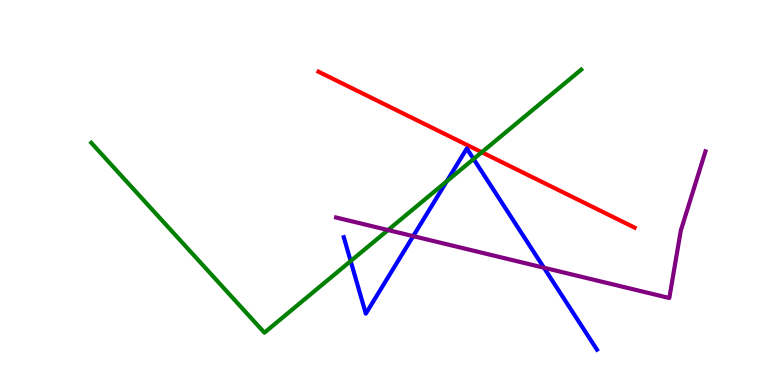[{'lines': ['blue', 'red'], 'intersections': []}, {'lines': ['green', 'red'], 'intersections': [{'x': 6.22, 'y': 6.05}]}, {'lines': ['purple', 'red'], 'intersections': []}, {'lines': ['blue', 'green'], 'intersections': [{'x': 4.52, 'y': 3.22}, {'x': 5.76, 'y': 5.29}, {'x': 6.11, 'y': 5.87}]}, {'lines': ['blue', 'purple'], 'intersections': [{'x': 5.33, 'y': 3.87}, {'x': 7.02, 'y': 3.05}]}, {'lines': ['green', 'purple'], 'intersections': [{'x': 5.01, 'y': 4.02}]}]